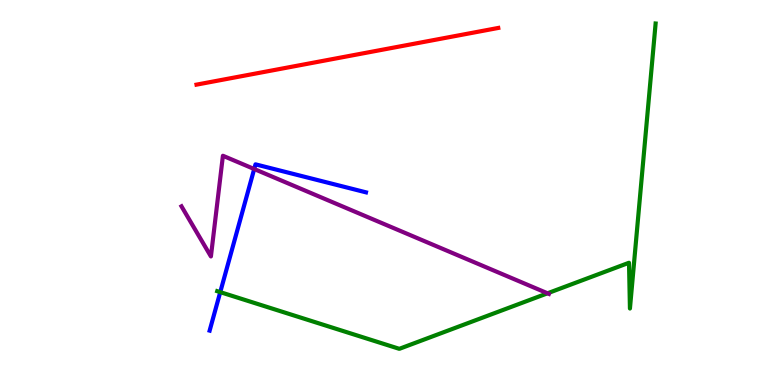[{'lines': ['blue', 'red'], 'intersections': []}, {'lines': ['green', 'red'], 'intersections': []}, {'lines': ['purple', 'red'], 'intersections': []}, {'lines': ['blue', 'green'], 'intersections': [{'x': 2.84, 'y': 2.41}]}, {'lines': ['blue', 'purple'], 'intersections': [{'x': 3.28, 'y': 5.61}]}, {'lines': ['green', 'purple'], 'intersections': [{'x': 7.06, 'y': 2.38}]}]